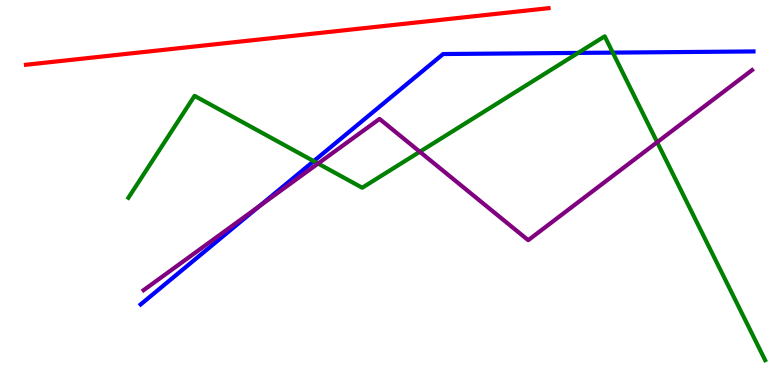[{'lines': ['blue', 'red'], 'intersections': []}, {'lines': ['green', 'red'], 'intersections': []}, {'lines': ['purple', 'red'], 'intersections': []}, {'lines': ['blue', 'green'], 'intersections': [{'x': 4.05, 'y': 5.81}, {'x': 7.46, 'y': 8.63}, {'x': 7.91, 'y': 8.63}]}, {'lines': ['blue', 'purple'], 'intersections': [{'x': 3.35, 'y': 4.65}]}, {'lines': ['green', 'purple'], 'intersections': [{'x': 4.1, 'y': 5.75}, {'x': 5.42, 'y': 6.06}, {'x': 8.48, 'y': 6.31}]}]